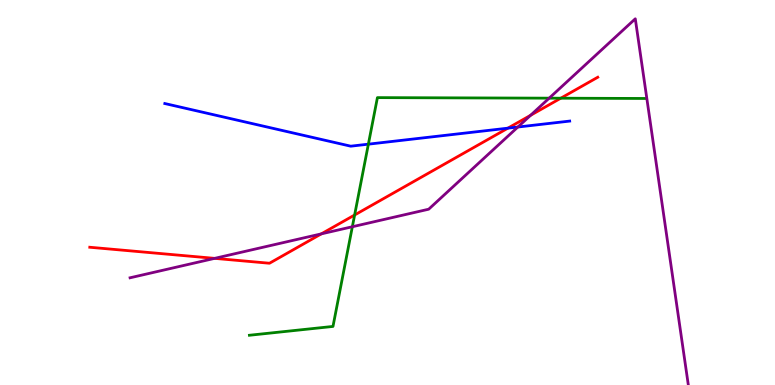[{'lines': ['blue', 'red'], 'intersections': [{'x': 6.55, 'y': 6.67}]}, {'lines': ['green', 'red'], 'intersections': [{'x': 4.58, 'y': 4.42}, {'x': 7.24, 'y': 7.45}]}, {'lines': ['purple', 'red'], 'intersections': [{'x': 2.77, 'y': 3.29}, {'x': 4.15, 'y': 3.93}, {'x': 6.85, 'y': 7.0}]}, {'lines': ['blue', 'green'], 'intersections': [{'x': 4.75, 'y': 6.26}]}, {'lines': ['blue', 'purple'], 'intersections': [{'x': 6.68, 'y': 6.7}]}, {'lines': ['green', 'purple'], 'intersections': [{'x': 4.55, 'y': 4.11}, {'x': 7.09, 'y': 7.45}]}]